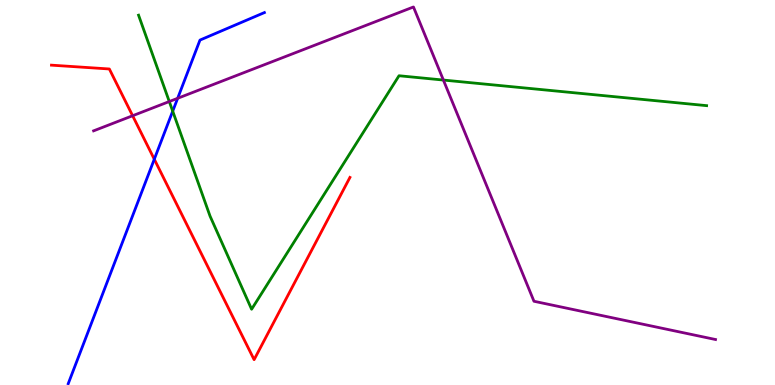[{'lines': ['blue', 'red'], 'intersections': [{'x': 1.99, 'y': 5.86}]}, {'lines': ['green', 'red'], 'intersections': []}, {'lines': ['purple', 'red'], 'intersections': [{'x': 1.71, 'y': 6.99}]}, {'lines': ['blue', 'green'], 'intersections': [{'x': 2.23, 'y': 7.11}]}, {'lines': ['blue', 'purple'], 'intersections': [{'x': 2.29, 'y': 7.45}]}, {'lines': ['green', 'purple'], 'intersections': [{'x': 2.18, 'y': 7.36}, {'x': 5.72, 'y': 7.92}]}]